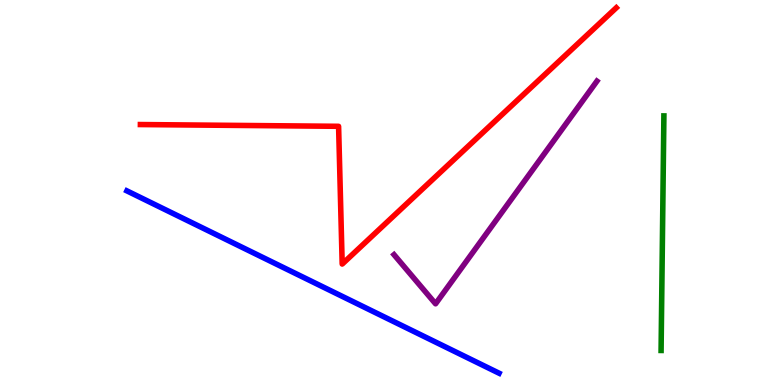[{'lines': ['blue', 'red'], 'intersections': []}, {'lines': ['green', 'red'], 'intersections': []}, {'lines': ['purple', 'red'], 'intersections': []}, {'lines': ['blue', 'green'], 'intersections': []}, {'lines': ['blue', 'purple'], 'intersections': []}, {'lines': ['green', 'purple'], 'intersections': []}]